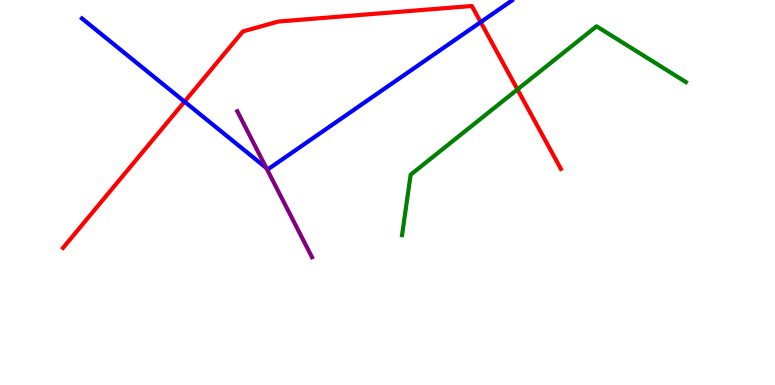[{'lines': ['blue', 'red'], 'intersections': [{'x': 2.38, 'y': 7.36}, {'x': 6.2, 'y': 9.43}]}, {'lines': ['green', 'red'], 'intersections': [{'x': 6.68, 'y': 7.68}]}, {'lines': ['purple', 'red'], 'intersections': []}, {'lines': ['blue', 'green'], 'intersections': []}, {'lines': ['blue', 'purple'], 'intersections': [{'x': 3.44, 'y': 5.64}]}, {'lines': ['green', 'purple'], 'intersections': []}]